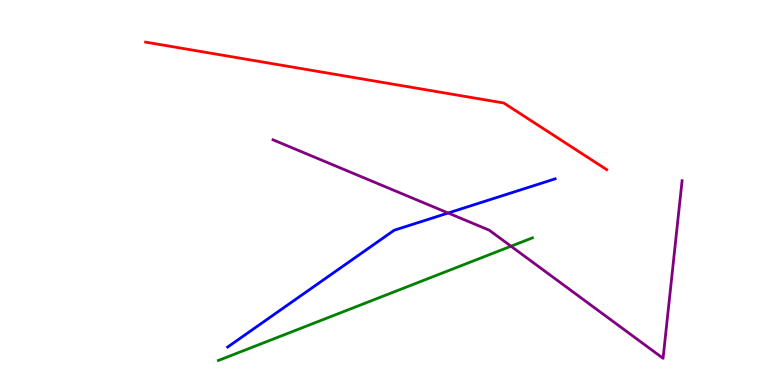[{'lines': ['blue', 'red'], 'intersections': []}, {'lines': ['green', 'red'], 'intersections': []}, {'lines': ['purple', 'red'], 'intersections': []}, {'lines': ['blue', 'green'], 'intersections': []}, {'lines': ['blue', 'purple'], 'intersections': [{'x': 5.78, 'y': 4.47}]}, {'lines': ['green', 'purple'], 'intersections': [{'x': 6.59, 'y': 3.6}]}]